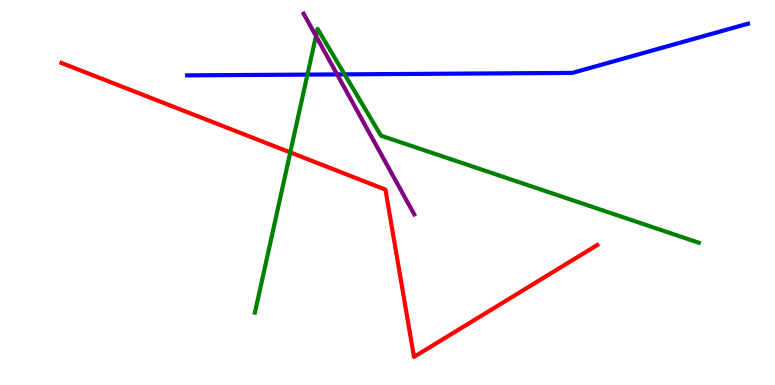[{'lines': ['blue', 'red'], 'intersections': []}, {'lines': ['green', 'red'], 'intersections': [{'x': 3.75, 'y': 6.04}]}, {'lines': ['purple', 'red'], 'intersections': []}, {'lines': ['blue', 'green'], 'intersections': [{'x': 3.97, 'y': 8.06}, {'x': 4.45, 'y': 8.07}]}, {'lines': ['blue', 'purple'], 'intersections': [{'x': 4.35, 'y': 8.07}]}, {'lines': ['green', 'purple'], 'intersections': [{'x': 4.08, 'y': 9.06}]}]